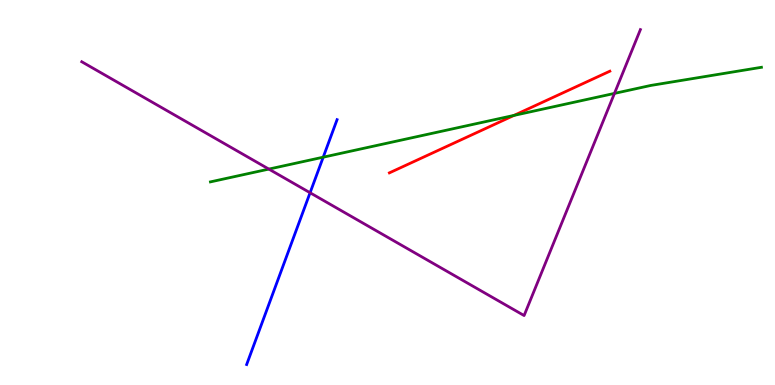[{'lines': ['blue', 'red'], 'intersections': []}, {'lines': ['green', 'red'], 'intersections': [{'x': 6.63, 'y': 7.0}]}, {'lines': ['purple', 'red'], 'intersections': []}, {'lines': ['blue', 'green'], 'intersections': [{'x': 4.17, 'y': 5.92}]}, {'lines': ['blue', 'purple'], 'intersections': [{'x': 4.0, 'y': 4.99}]}, {'lines': ['green', 'purple'], 'intersections': [{'x': 3.47, 'y': 5.61}, {'x': 7.93, 'y': 7.57}]}]